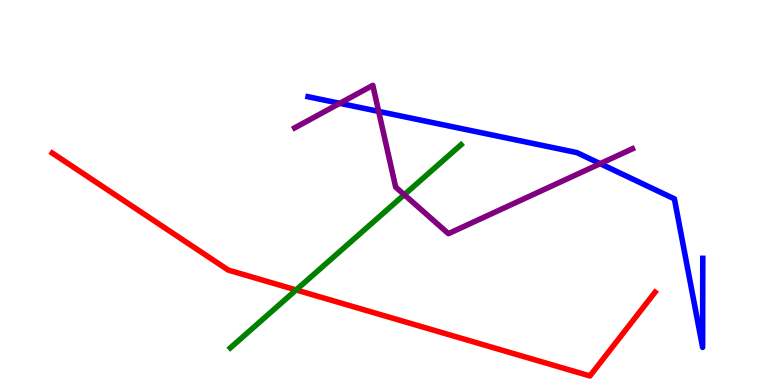[{'lines': ['blue', 'red'], 'intersections': []}, {'lines': ['green', 'red'], 'intersections': [{'x': 3.82, 'y': 2.47}]}, {'lines': ['purple', 'red'], 'intersections': []}, {'lines': ['blue', 'green'], 'intersections': []}, {'lines': ['blue', 'purple'], 'intersections': [{'x': 4.38, 'y': 7.32}, {'x': 4.89, 'y': 7.11}, {'x': 7.74, 'y': 5.75}]}, {'lines': ['green', 'purple'], 'intersections': [{'x': 5.22, 'y': 4.94}]}]